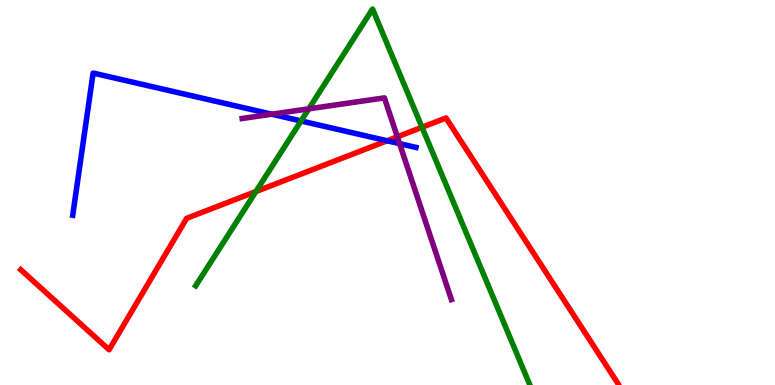[{'lines': ['blue', 'red'], 'intersections': [{'x': 5.0, 'y': 6.34}]}, {'lines': ['green', 'red'], 'intersections': [{'x': 3.3, 'y': 5.03}, {'x': 5.45, 'y': 6.69}]}, {'lines': ['purple', 'red'], 'intersections': [{'x': 5.13, 'y': 6.45}]}, {'lines': ['blue', 'green'], 'intersections': [{'x': 3.88, 'y': 6.86}]}, {'lines': ['blue', 'purple'], 'intersections': [{'x': 3.51, 'y': 7.03}, {'x': 5.16, 'y': 6.27}]}, {'lines': ['green', 'purple'], 'intersections': [{'x': 3.98, 'y': 7.17}]}]